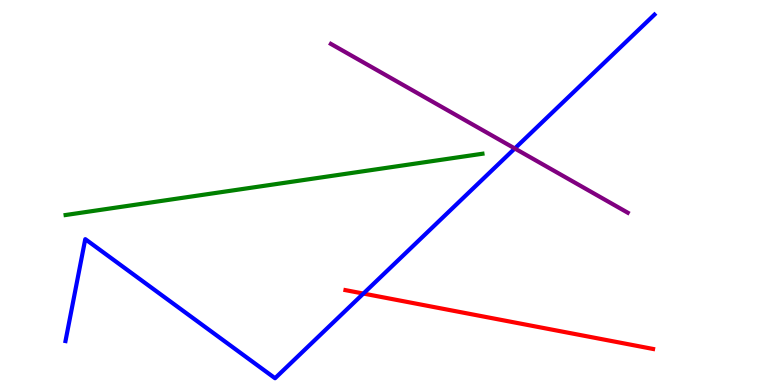[{'lines': ['blue', 'red'], 'intersections': [{'x': 4.69, 'y': 2.37}]}, {'lines': ['green', 'red'], 'intersections': []}, {'lines': ['purple', 'red'], 'intersections': []}, {'lines': ['blue', 'green'], 'intersections': []}, {'lines': ['blue', 'purple'], 'intersections': [{'x': 6.64, 'y': 6.14}]}, {'lines': ['green', 'purple'], 'intersections': []}]